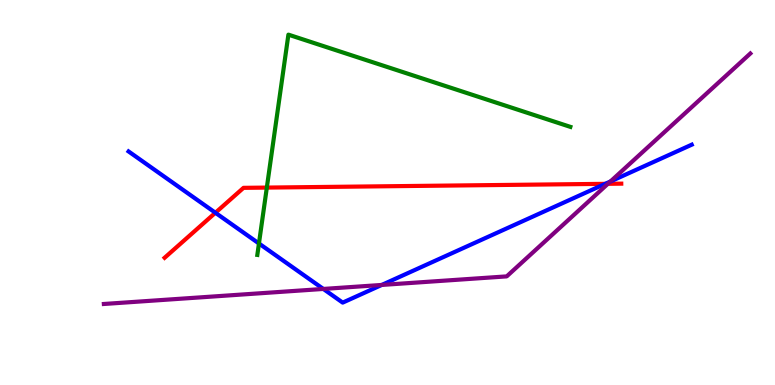[{'lines': ['blue', 'red'], 'intersections': [{'x': 2.78, 'y': 4.47}, {'x': 7.81, 'y': 5.23}]}, {'lines': ['green', 'red'], 'intersections': [{'x': 3.44, 'y': 5.13}]}, {'lines': ['purple', 'red'], 'intersections': [{'x': 7.84, 'y': 5.23}]}, {'lines': ['blue', 'green'], 'intersections': [{'x': 3.34, 'y': 3.68}]}, {'lines': ['blue', 'purple'], 'intersections': [{'x': 4.17, 'y': 2.49}, {'x': 4.93, 'y': 2.6}, {'x': 7.88, 'y': 5.29}]}, {'lines': ['green', 'purple'], 'intersections': []}]